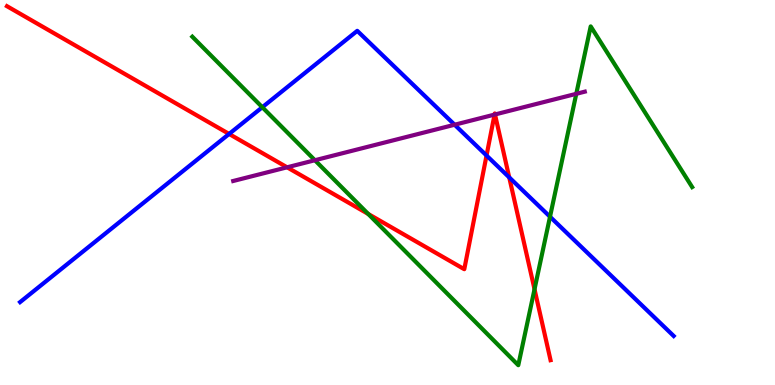[{'lines': ['blue', 'red'], 'intersections': [{'x': 2.96, 'y': 6.52}, {'x': 6.28, 'y': 5.96}, {'x': 6.57, 'y': 5.39}]}, {'lines': ['green', 'red'], 'intersections': [{'x': 4.75, 'y': 4.44}, {'x': 6.9, 'y': 2.49}]}, {'lines': ['purple', 'red'], 'intersections': [{'x': 3.7, 'y': 5.65}, {'x': 6.38, 'y': 7.02}, {'x': 6.39, 'y': 7.03}]}, {'lines': ['blue', 'green'], 'intersections': [{'x': 3.38, 'y': 7.21}, {'x': 7.1, 'y': 4.37}]}, {'lines': ['blue', 'purple'], 'intersections': [{'x': 5.87, 'y': 6.76}]}, {'lines': ['green', 'purple'], 'intersections': [{'x': 4.06, 'y': 5.84}, {'x': 7.44, 'y': 7.56}]}]